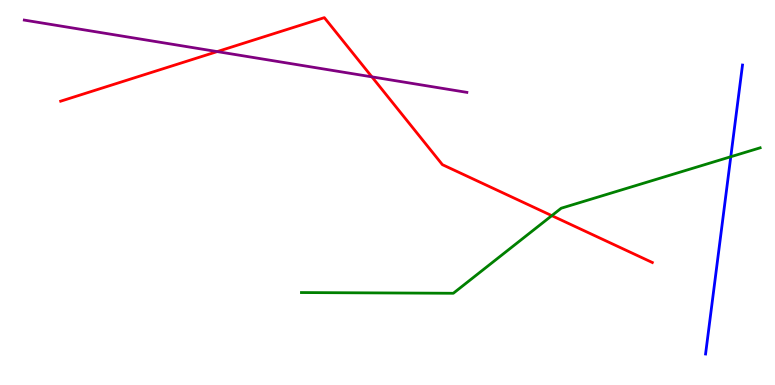[{'lines': ['blue', 'red'], 'intersections': []}, {'lines': ['green', 'red'], 'intersections': [{'x': 7.12, 'y': 4.4}]}, {'lines': ['purple', 'red'], 'intersections': [{'x': 2.8, 'y': 8.66}, {'x': 4.8, 'y': 8.0}]}, {'lines': ['blue', 'green'], 'intersections': [{'x': 9.43, 'y': 5.93}]}, {'lines': ['blue', 'purple'], 'intersections': []}, {'lines': ['green', 'purple'], 'intersections': []}]